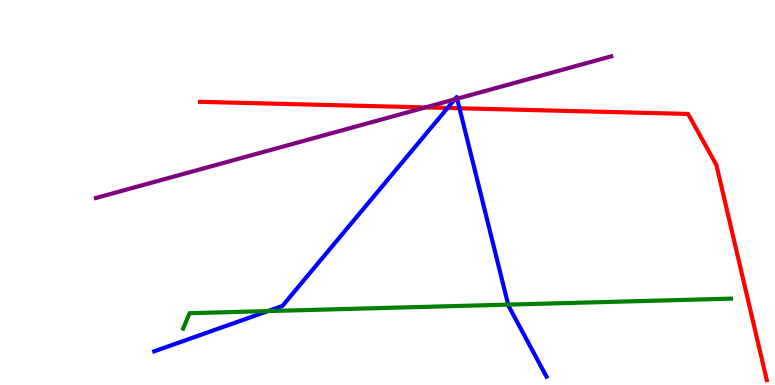[{'lines': ['blue', 'red'], 'intersections': [{'x': 5.78, 'y': 7.2}, {'x': 5.93, 'y': 7.19}]}, {'lines': ['green', 'red'], 'intersections': []}, {'lines': ['purple', 'red'], 'intersections': [{'x': 5.49, 'y': 7.21}]}, {'lines': ['blue', 'green'], 'intersections': [{'x': 3.46, 'y': 1.92}, {'x': 6.56, 'y': 2.09}]}, {'lines': ['blue', 'purple'], 'intersections': [{'x': 5.87, 'y': 7.42}, {'x': 5.9, 'y': 7.44}]}, {'lines': ['green', 'purple'], 'intersections': []}]